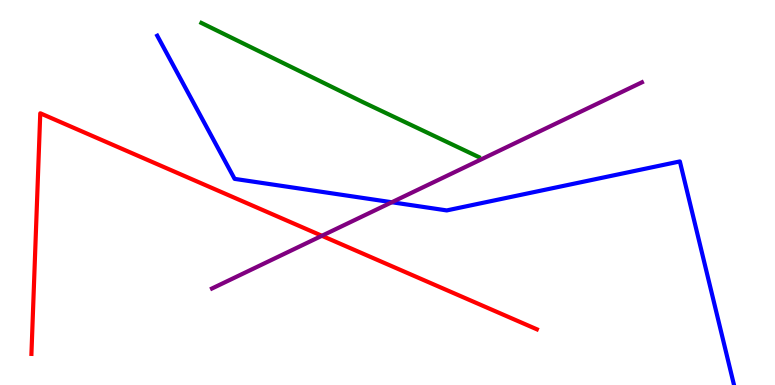[{'lines': ['blue', 'red'], 'intersections': []}, {'lines': ['green', 'red'], 'intersections': []}, {'lines': ['purple', 'red'], 'intersections': [{'x': 4.15, 'y': 3.88}]}, {'lines': ['blue', 'green'], 'intersections': []}, {'lines': ['blue', 'purple'], 'intersections': [{'x': 5.06, 'y': 4.75}]}, {'lines': ['green', 'purple'], 'intersections': []}]